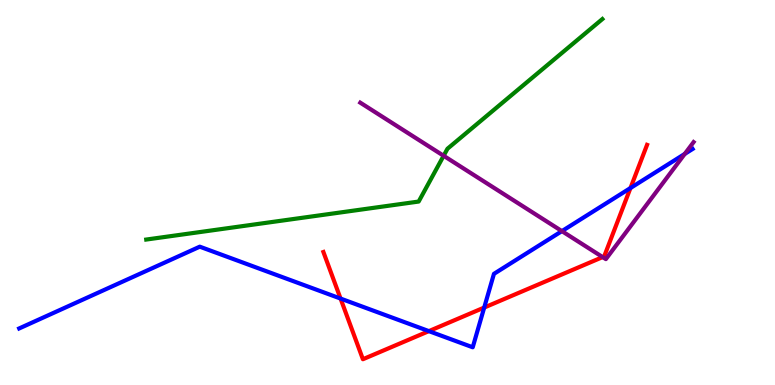[{'lines': ['blue', 'red'], 'intersections': [{'x': 4.39, 'y': 2.25}, {'x': 5.53, 'y': 1.4}, {'x': 6.25, 'y': 2.01}, {'x': 8.14, 'y': 5.12}]}, {'lines': ['green', 'red'], 'intersections': []}, {'lines': ['purple', 'red'], 'intersections': [{'x': 7.78, 'y': 3.32}]}, {'lines': ['blue', 'green'], 'intersections': []}, {'lines': ['blue', 'purple'], 'intersections': [{'x': 7.25, 'y': 4.0}, {'x': 8.84, 'y': 6.0}]}, {'lines': ['green', 'purple'], 'intersections': [{'x': 5.72, 'y': 5.95}]}]